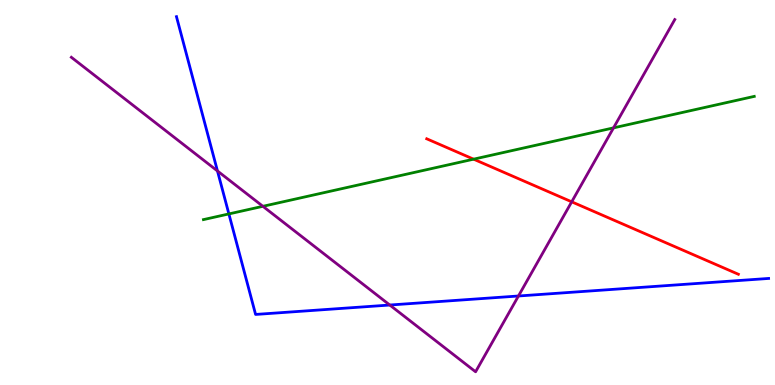[{'lines': ['blue', 'red'], 'intersections': []}, {'lines': ['green', 'red'], 'intersections': [{'x': 6.11, 'y': 5.87}]}, {'lines': ['purple', 'red'], 'intersections': [{'x': 7.38, 'y': 4.76}]}, {'lines': ['blue', 'green'], 'intersections': [{'x': 2.95, 'y': 4.44}]}, {'lines': ['blue', 'purple'], 'intersections': [{'x': 2.81, 'y': 5.56}, {'x': 5.03, 'y': 2.08}, {'x': 6.69, 'y': 2.31}]}, {'lines': ['green', 'purple'], 'intersections': [{'x': 3.39, 'y': 4.64}, {'x': 7.92, 'y': 6.68}]}]